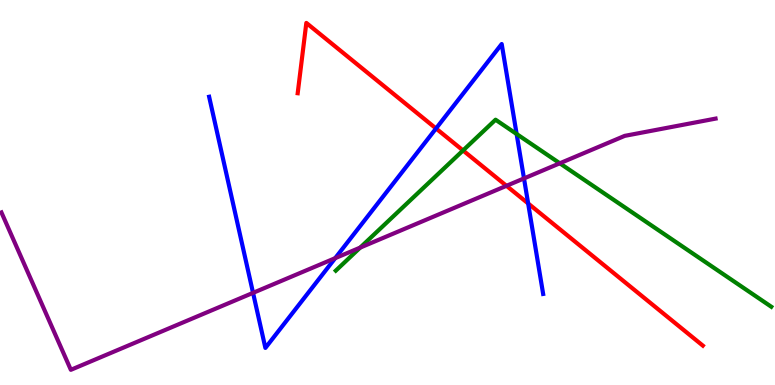[{'lines': ['blue', 'red'], 'intersections': [{'x': 5.63, 'y': 6.66}, {'x': 6.81, 'y': 4.72}]}, {'lines': ['green', 'red'], 'intersections': [{'x': 5.97, 'y': 6.09}]}, {'lines': ['purple', 'red'], 'intersections': [{'x': 6.54, 'y': 5.17}]}, {'lines': ['blue', 'green'], 'intersections': [{'x': 6.67, 'y': 6.52}]}, {'lines': ['blue', 'purple'], 'intersections': [{'x': 3.27, 'y': 2.39}, {'x': 4.33, 'y': 3.29}, {'x': 6.76, 'y': 5.37}]}, {'lines': ['green', 'purple'], 'intersections': [{'x': 4.65, 'y': 3.57}, {'x': 7.22, 'y': 5.76}]}]